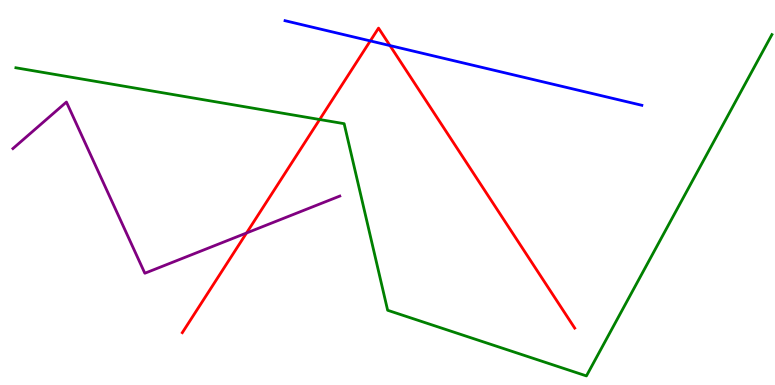[{'lines': ['blue', 'red'], 'intersections': [{'x': 4.78, 'y': 8.94}, {'x': 5.03, 'y': 8.82}]}, {'lines': ['green', 'red'], 'intersections': [{'x': 4.12, 'y': 6.9}]}, {'lines': ['purple', 'red'], 'intersections': [{'x': 3.18, 'y': 3.95}]}, {'lines': ['blue', 'green'], 'intersections': []}, {'lines': ['blue', 'purple'], 'intersections': []}, {'lines': ['green', 'purple'], 'intersections': []}]